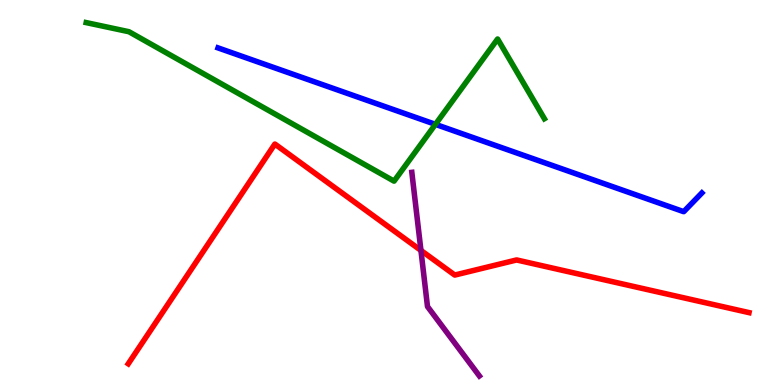[{'lines': ['blue', 'red'], 'intersections': []}, {'lines': ['green', 'red'], 'intersections': []}, {'lines': ['purple', 'red'], 'intersections': [{'x': 5.43, 'y': 3.5}]}, {'lines': ['blue', 'green'], 'intersections': [{'x': 5.62, 'y': 6.77}]}, {'lines': ['blue', 'purple'], 'intersections': []}, {'lines': ['green', 'purple'], 'intersections': []}]